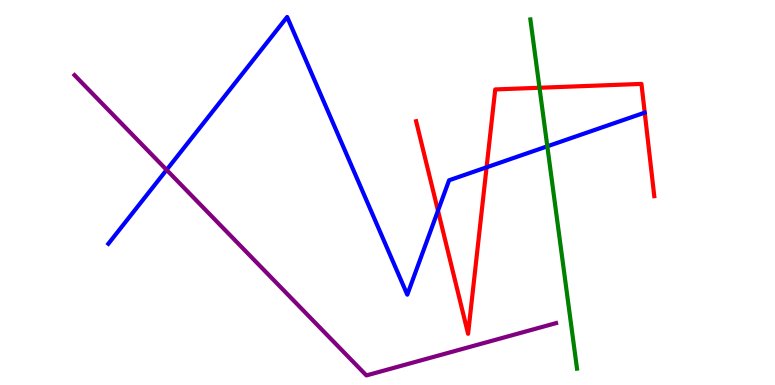[{'lines': ['blue', 'red'], 'intersections': [{'x': 5.65, 'y': 4.53}, {'x': 6.28, 'y': 5.65}]}, {'lines': ['green', 'red'], 'intersections': [{'x': 6.96, 'y': 7.72}]}, {'lines': ['purple', 'red'], 'intersections': []}, {'lines': ['blue', 'green'], 'intersections': [{'x': 7.06, 'y': 6.2}]}, {'lines': ['blue', 'purple'], 'intersections': [{'x': 2.15, 'y': 5.59}]}, {'lines': ['green', 'purple'], 'intersections': []}]